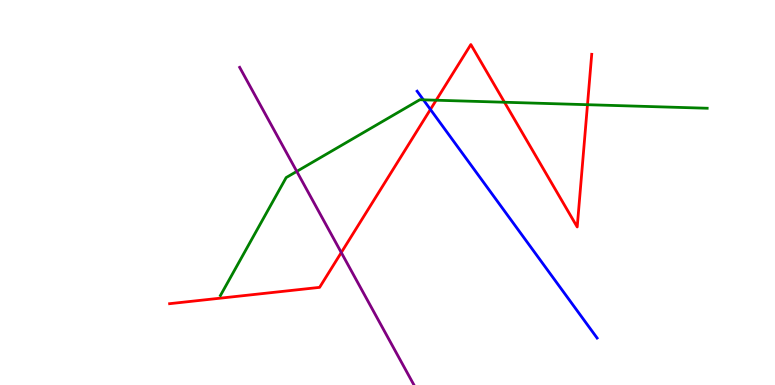[{'lines': ['blue', 'red'], 'intersections': [{'x': 5.55, 'y': 7.16}]}, {'lines': ['green', 'red'], 'intersections': [{'x': 5.63, 'y': 7.4}, {'x': 6.51, 'y': 7.34}, {'x': 7.58, 'y': 7.28}]}, {'lines': ['purple', 'red'], 'intersections': [{'x': 4.4, 'y': 3.44}]}, {'lines': ['blue', 'green'], 'intersections': [{'x': 5.46, 'y': 7.41}]}, {'lines': ['blue', 'purple'], 'intersections': []}, {'lines': ['green', 'purple'], 'intersections': [{'x': 3.83, 'y': 5.55}]}]